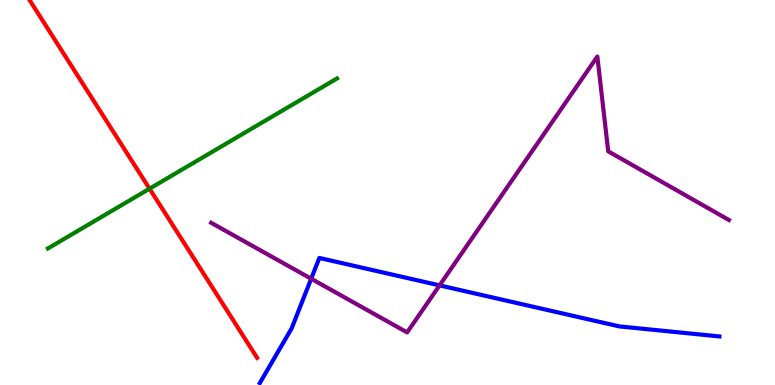[{'lines': ['blue', 'red'], 'intersections': []}, {'lines': ['green', 'red'], 'intersections': [{'x': 1.93, 'y': 5.1}]}, {'lines': ['purple', 'red'], 'intersections': []}, {'lines': ['blue', 'green'], 'intersections': []}, {'lines': ['blue', 'purple'], 'intersections': [{'x': 4.02, 'y': 2.76}, {'x': 5.67, 'y': 2.59}]}, {'lines': ['green', 'purple'], 'intersections': []}]